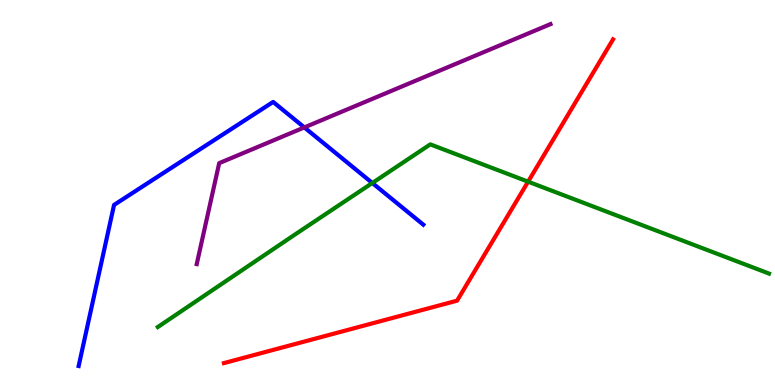[{'lines': ['blue', 'red'], 'intersections': []}, {'lines': ['green', 'red'], 'intersections': [{'x': 6.81, 'y': 5.28}]}, {'lines': ['purple', 'red'], 'intersections': []}, {'lines': ['blue', 'green'], 'intersections': [{'x': 4.8, 'y': 5.25}]}, {'lines': ['blue', 'purple'], 'intersections': [{'x': 3.93, 'y': 6.69}]}, {'lines': ['green', 'purple'], 'intersections': []}]